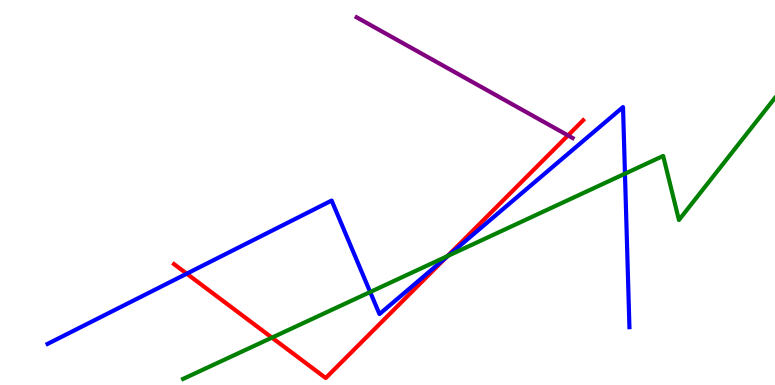[{'lines': ['blue', 'red'], 'intersections': [{'x': 2.41, 'y': 2.89}, {'x': 5.76, 'y': 3.32}]}, {'lines': ['green', 'red'], 'intersections': [{'x': 3.51, 'y': 1.23}, {'x': 5.77, 'y': 3.35}]}, {'lines': ['purple', 'red'], 'intersections': [{'x': 7.33, 'y': 6.48}]}, {'lines': ['blue', 'green'], 'intersections': [{'x': 4.78, 'y': 2.42}, {'x': 5.78, 'y': 3.35}, {'x': 8.06, 'y': 5.49}]}, {'lines': ['blue', 'purple'], 'intersections': []}, {'lines': ['green', 'purple'], 'intersections': []}]